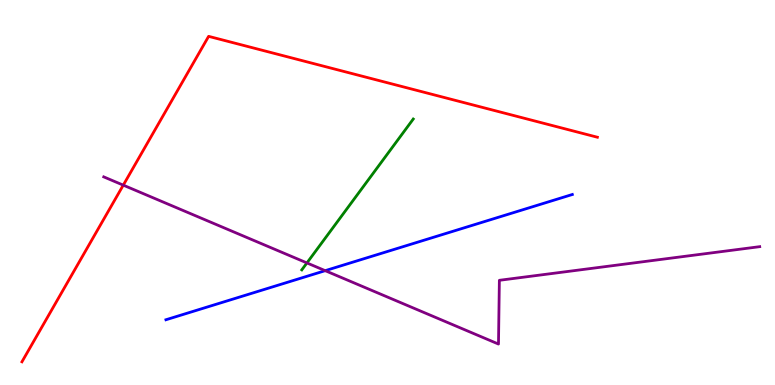[{'lines': ['blue', 'red'], 'intersections': []}, {'lines': ['green', 'red'], 'intersections': []}, {'lines': ['purple', 'red'], 'intersections': [{'x': 1.59, 'y': 5.19}]}, {'lines': ['blue', 'green'], 'intersections': []}, {'lines': ['blue', 'purple'], 'intersections': [{'x': 4.2, 'y': 2.97}]}, {'lines': ['green', 'purple'], 'intersections': [{'x': 3.96, 'y': 3.17}]}]